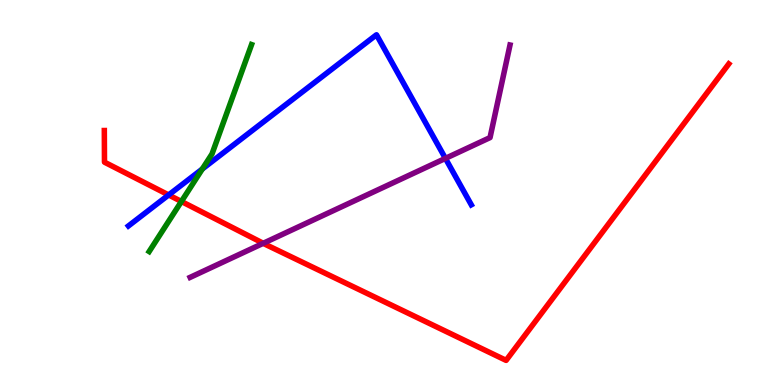[{'lines': ['blue', 'red'], 'intersections': [{'x': 2.18, 'y': 4.94}]}, {'lines': ['green', 'red'], 'intersections': [{'x': 2.34, 'y': 4.77}]}, {'lines': ['purple', 'red'], 'intersections': [{'x': 3.4, 'y': 3.68}]}, {'lines': ['blue', 'green'], 'intersections': [{'x': 2.61, 'y': 5.61}]}, {'lines': ['blue', 'purple'], 'intersections': [{'x': 5.75, 'y': 5.89}]}, {'lines': ['green', 'purple'], 'intersections': []}]